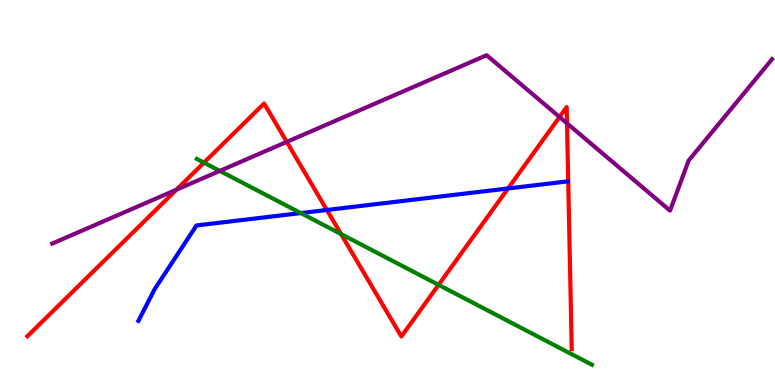[{'lines': ['blue', 'red'], 'intersections': [{'x': 4.22, 'y': 4.55}, {'x': 6.56, 'y': 5.1}]}, {'lines': ['green', 'red'], 'intersections': [{'x': 2.63, 'y': 5.78}, {'x': 4.4, 'y': 3.92}, {'x': 5.66, 'y': 2.6}]}, {'lines': ['purple', 'red'], 'intersections': [{'x': 2.28, 'y': 5.07}, {'x': 3.7, 'y': 6.31}, {'x': 7.22, 'y': 6.96}, {'x': 7.32, 'y': 6.8}]}, {'lines': ['blue', 'green'], 'intersections': [{'x': 3.88, 'y': 4.47}]}, {'lines': ['blue', 'purple'], 'intersections': []}, {'lines': ['green', 'purple'], 'intersections': [{'x': 2.84, 'y': 5.56}]}]